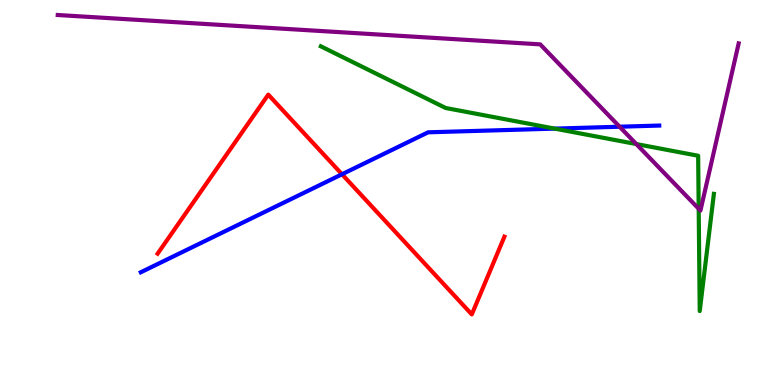[{'lines': ['blue', 'red'], 'intersections': [{'x': 4.41, 'y': 5.47}]}, {'lines': ['green', 'red'], 'intersections': []}, {'lines': ['purple', 'red'], 'intersections': []}, {'lines': ['blue', 'green'], 'intersections': [{'x': 7.16, 'y': 6.66}]}, {'lines': ['blue', 'purple'], 'intersections': [{'x': 7.99, 'y': 6.71}]}, {'lines': ['green', 'purple'], 'intersections': [{'x': 8.21, 'y': 6.26}, {'x': 9.02, 'y': 4.58}]}]